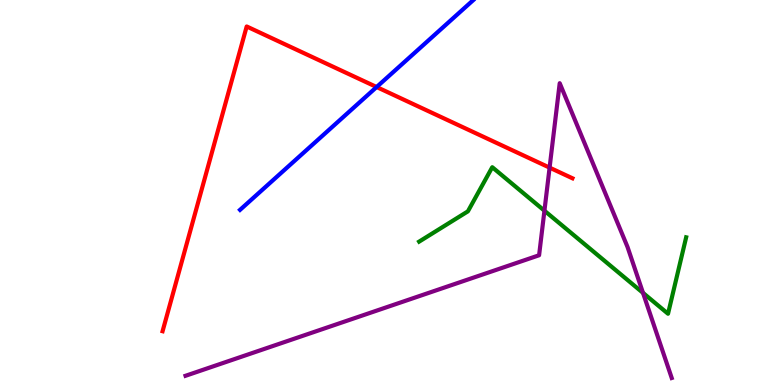[{'lines': ['blue', 'red'], 'intersections': [{'x': 4.86, 'y': 7.74}]}, {'lines': ['green', 'red'], 'intersections': []}, {'lines': ['purple', 'red'], 'intersections': [{'x': 7.09, 'y': 5.65}]}, {'lines': ['blue', 'green'], 'intersections': []}, {'lines': ['blue', 'purple'], 'intersections': []}, {'lines': ['green', 'purple'], 'intersections': [{'x': 7.02, 'y': 4.53}, {'x': 8.3, 'y': 2.39}]}]